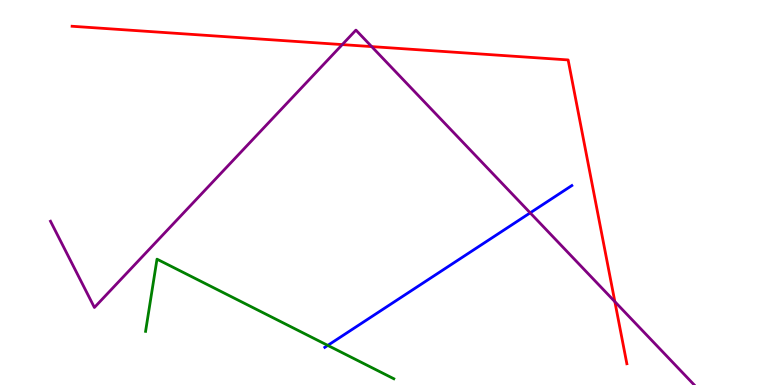[{'lines': ['blue', 'red'], 'intersections': []}, {'lines': ['green', 'red'], 'intersections': []}, {'lines': ['purple', 'red'], 'intersections': [{'x': 4.42, 'y': 8.84}, {'x': 4.8, 'y': 8.79}, {'x': 7.93, 'y': 2.16}]}, {'lines': ['blue', 'green'], 'intersections': [{'x': 4.23, 'y': 1.03}]}, {'lines': ['blue', 'purple'], 'intersections': [{'x': 6.84, 'y': 4.47}]}, {'lines': ['green', 'purple'], 'intersections': []}]